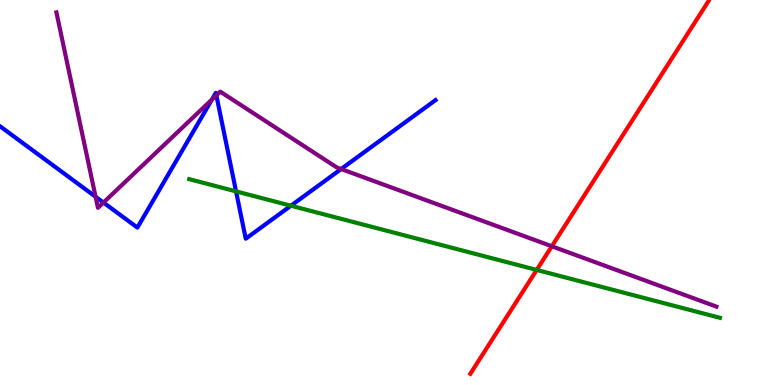[{'lines': ['blue', 'red'], 'intersections': []}, {'lines': ['green', 'red'], 'intersections': [{'x': 6.93, 'y': 2.99}]}, {'lines': ['purple', 'red'], 'intersections': [{'x': 7.12, 'y': 3.6}]}, {'lines': ['blue', 'green'], 'intersections': [{'x': 3.05, 'y': 5.03}, {'x': 3.75, 'y': 4.66}]}, {'lines': ['blue', 'purple'], 'intersections': [{'x': 1.23, 'y': 4.89}, {'x': 1.33, 'y': 4.74}, {'x': 2.73, 'y': 7.41}, {'x': 2.79, 'y': 7.52}, {'x': 4.4, 'y': 5.61}]}, {'lines': ['green', 'purple'], 'intersections': []}]